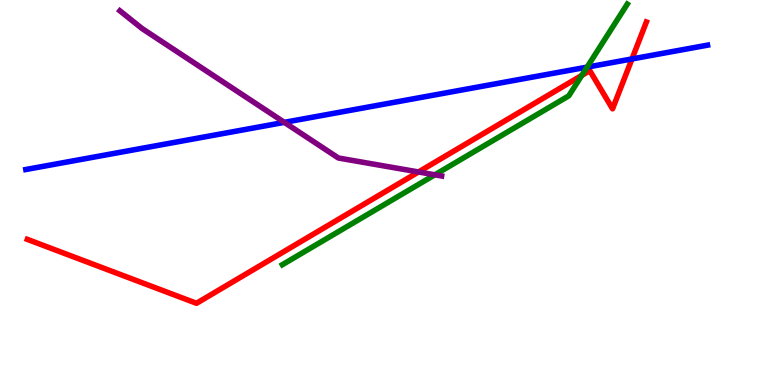[{'lines': ['blue', 'red'], 'intersections': [{'x': 8.15, 'y': 8.47}]}, {'lines': ['green', 'red'], 'intersections': [{'x': 7.51, 'y': 8.04}]}, {'lines': ['purple', 'red'], 'intersections': [{'x': 5.4, 'y': 5.53}]}, {'lines': ['blue', 'green'], 'intersections': [{'x': 7.58, 'y': 8.26}]}, {'lines': ['blue', 'purple'], 'intersections': [{'x': 3.67, 'y': 6.82}]}, {'lines': ['green', 'purple'], 'intersections': [{'x': 5.61, 'y': 5.46}]}]